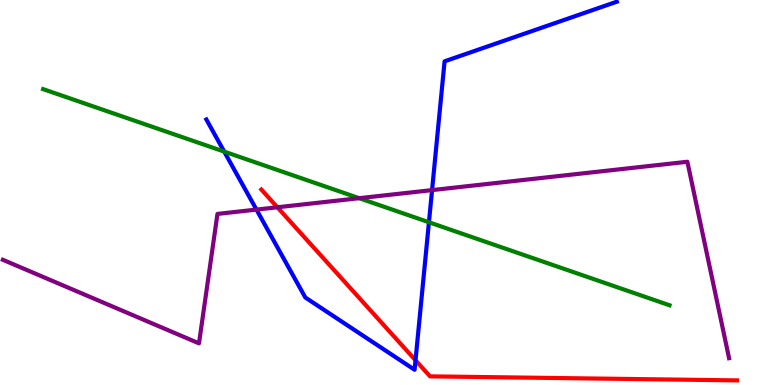[{'lines': ['blue', 'red'], 'intersections': [{'x': 5.36, 'y': 0.642}]}, {'lines': ['green', 'red'], 'intersections': []}, {'lines': ['purple', 'red'], 'intersections': [{'x': 3.58, 'y': 4.62}]}, {'lines': ['blue', 'green'], 'intersections': [{'x': 2.89, 'y': 6.06}, {'x': 5.53, 'y': 4.23}]}, {'lines': ['blue', 'purple'], 'intersections': [{'x': 3.31, 'y': 4.56}, {'x': 5.57, 'y': 5.06}]}, {'lines': ['green', 'purple'], 'intersections': [{'x': 4.63, 'y': 4.85}]}]